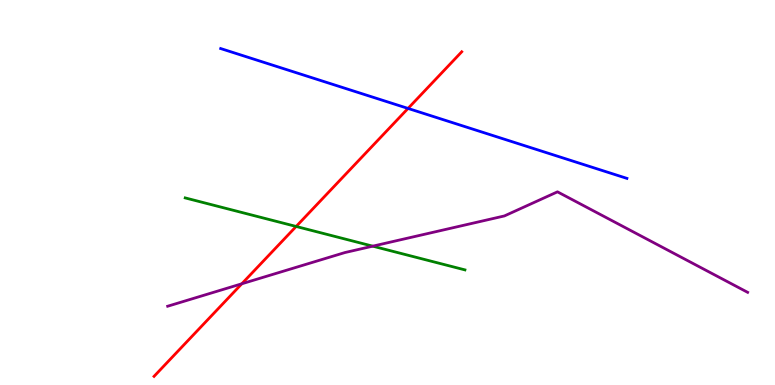[{'lines': ['blue', 'red'], 'intersections': [{'x': 5.27, 'y': 7.18}]}, {'lines': ['green', 'red'], 'intersections': [{'x': 3.82, 'y': 4.12}]}, {'lines': ['purple', 'red'], 'intersections': [{'x': 3.12, 'y': 2.63}]}, {'lines': ['blue', 'green'], 'intersections': []}, {'lines': ['blue', 'purple'], 'intersections': []}, {'lines': ['green', 'purple'], 'intersections': [{'x': 4.81, 'y': 3.61}]}]